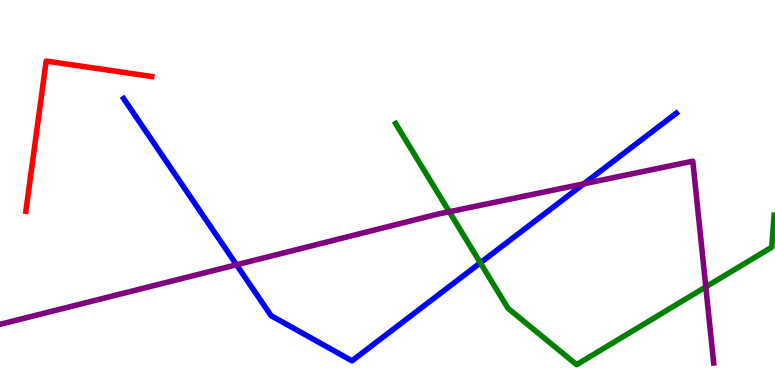[{'lines': ['blue', 'red'], 'intersections': []}, {'lines': ['green', 'red'], 'intersections': []}, {'lines': ['purple', 'red'], 'intersections': []}, {'lines': ['blue', 'green'], 'intersections': [{'x': 6.2, 'y': 3.17}]}, {'lines': ['blue', 'purple'], 'intersections': [{'x': 3.05, 'y': 3.12}, {'x': 7.53, 'y': 5.23}]}, {'lines': ['green', 'purple'], 'intersections': [{'x': 5.8, 'y': 4.5}, {'x': 9.11, 'y': 2.55}]}]